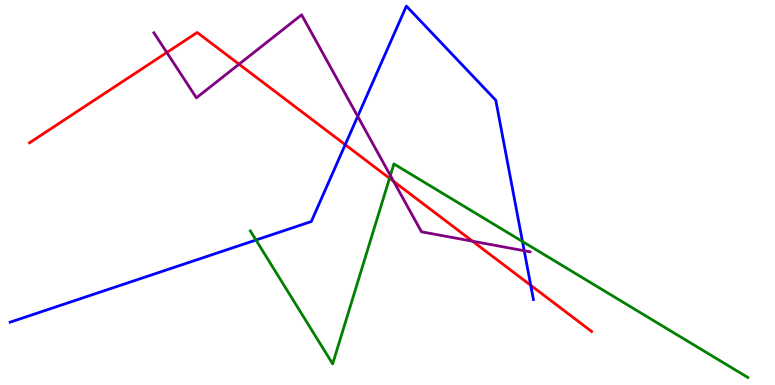[{'lines': ['blue', 'red'], 'intersections': [{'x': 4.45, 'y': 6.24}, {'x': 6.85, 'y': 2.59}]}, {'lines': ['green', 'red'], 'intersections': [{'x': 5.03, 'y': 5.37}]}, {'lines': ['purple', 'red'], 'intersections': [{'x': 2.15, 'y': 8.64}, {'x': 3.08, 'y': 8.33}, {'x': 5.08, 'y': 5.29}, {'x': 6.1, 'y': 3.73}]}, {'lines': ['blue', 'green'], 'intersections': [{'x': 3.3, 'y': 3.77}, {'x': 6.74, 'y': 3.73}]}, {'lines': ['blue', 'purple'], 'intersections': [{'x': 4.62, 'y': 6.98}, {'x': 6.76, 'y': 3.49}]}, {'lines': ['green', 'purple'], 'intersections': [{'x': 5.04, 'y': 5.44}]}]